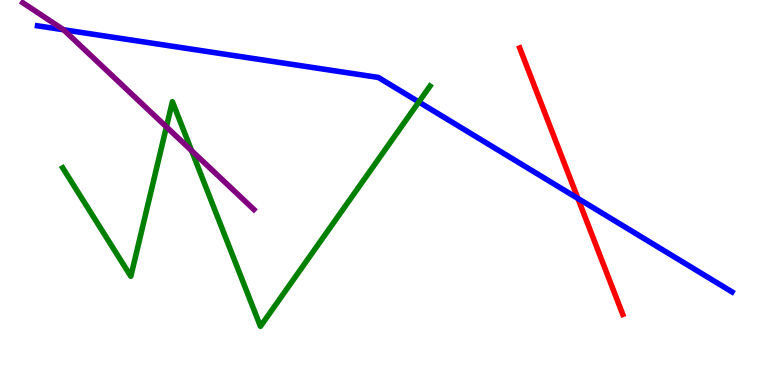[{'lines': ['blue', 'red'], 'intersections': [{'x': 7.46, 'y': 4.85}]}, {'lines': ['green', 'red'], 'intersections': []}, {'lines': ['purple', 'red'], 'intersections': []}, {'lines': ['blue', 'green'], 'intersections': [{'x': 5.4, 'y': 7.35}]}, {'lines': ['blue', 'purple'], 'intersections': [{'x': 0.82, 'y': 9.23}]}, {'lines': ['green', 'purple'], 'intersections': [{'x': 2.15, 'y': 6.7}, {'x': 2.47, 'y': 6.09}]}]